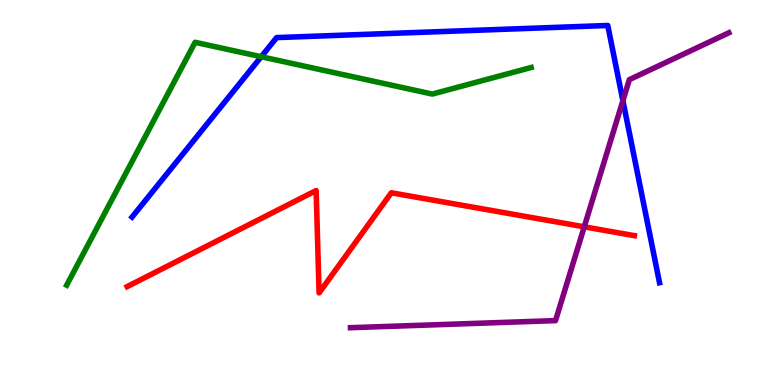[{'lines': ['blue', 'red'], 'intersections': []}, {'lines': ['green', 'red'], 'intersections': []}, {'lines': ['purple', 'red'], 'intersections': [{'x': 7.54, 'y': 4.11}]}, {'lines': ['blue', 'green'], 'intersections': [{'x': 3.37, 'y': 8.53}]}, {'lines': ['blue', 'purple'], 'intersections': [{'x': 8.04, 'y': 7.39}]}, {'lines': ['green', 'purple'], 'intersections': []}]